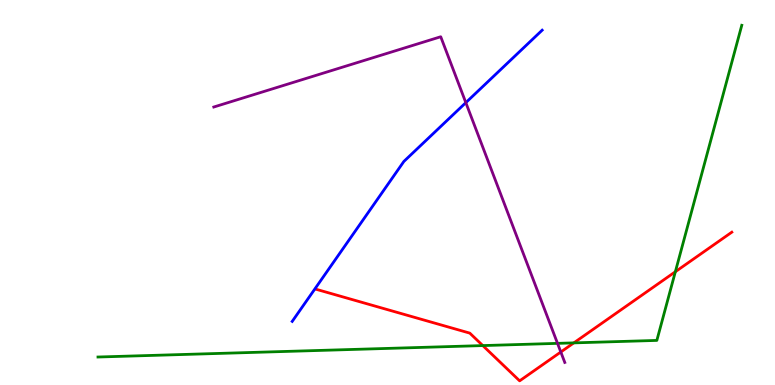[{'lines': ['blue', 'red'], 'intersections': []}, {'lines': ['green', 'red'], 'intersections': [{'x': 6.23, 'y': 1.02}, {'x': 7.4, 'y': 1.09}, {'x': 8.71, 'y': 2.94}]}, {'lines': ['purple', 'red'], 'intersections': [{'x': 7.24, 'y': 0.857}]}, {'lines': ['blue', 'green'], 'intersections': []}, {'lines': ['blue', 'purple'], 'intersections': [{'x': 6.01, 'y': 7.33}]}, {'lines': ['green', 'purple'], 'intersections': [{'x': 7.19, 'y': 1.08}]}]